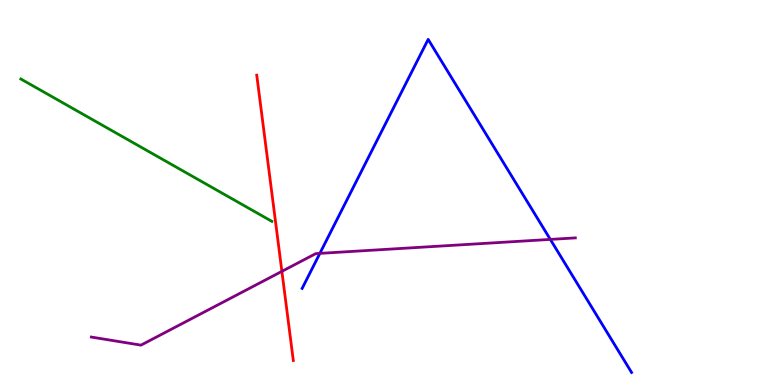[{'lines': ['blue', 'red'], 'intersections': []}, {'lines': ['green', 'red'], 'intersections': []}, {'lines': ['purple', 'red'], 'intersections': [{'x': 3.64, 'y': 2.95}]}, {'lines': ['blue', 'green'], 'intersections': []}, {'lines': ['blue', 'purple'], 'intersections': [{'x': 4.13, 'y': 3.42}, {'x': 7.1, 'y': 3.78}]}, {'lines': ['green', 'purple'], 'intersections': []}]